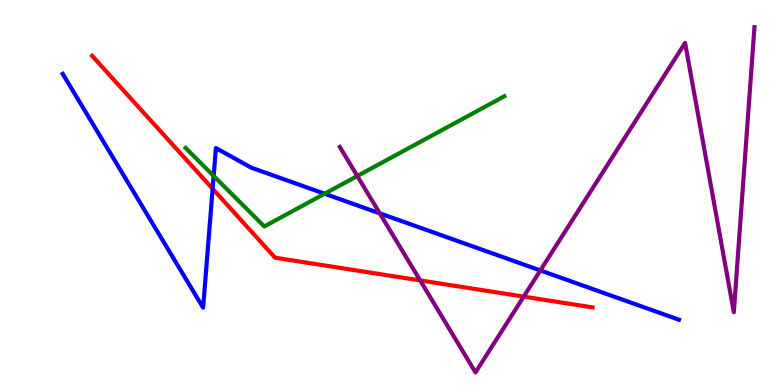[{'lines': ['blue', 'red'], 'intersections': [{'x': 2.74, 'y': 5.1}]}, {'lines': ['green', 'red'], 'intersections': []}, {'lines': ['purple', 'red'], 'intersections': [{'x': 5.42, 'y': 2.72}, {'x': 6.76, 'y': 2.3}]}, {'lines': ['blue', 'green'], 'intersections': [{'x': 2.76, 'y': 5.43}, {'x': 4.19, 'y': 4.97}]}, {'lines': ['blue', 'purple'], 'intersections': [{'x': 4.9, 'y': 4.46}, {'x': 6.97, 'y': 2.98}]}, {'lines': ['green', 'purple'], 'intersections': [{'x': 4.61, 'y': 5.43}]}]